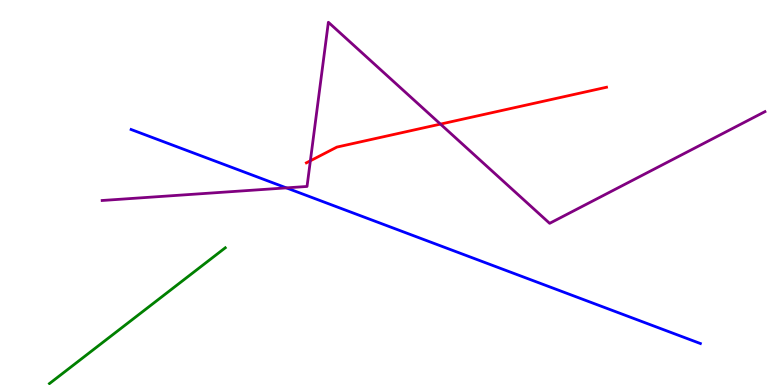[{'lines': ['blue', 'red'], 'intersections': []}, {'lines': ['green', 'red'], 'intersections': []}, {'lines': ['purple', 'red'], 'intersections': [{'x': 4.0, 'y': 5.82}, {'x': 5.68, 'y': 6.78}]}, {'lines': ['blue', 'green'], 'intersections': []}, {'lines': ['blue', 'purple'], 'intersections': [{'x': 3.7, 'y': 5.12}]}, {'lines': ['green', 'purple'], 'intersections': []}]